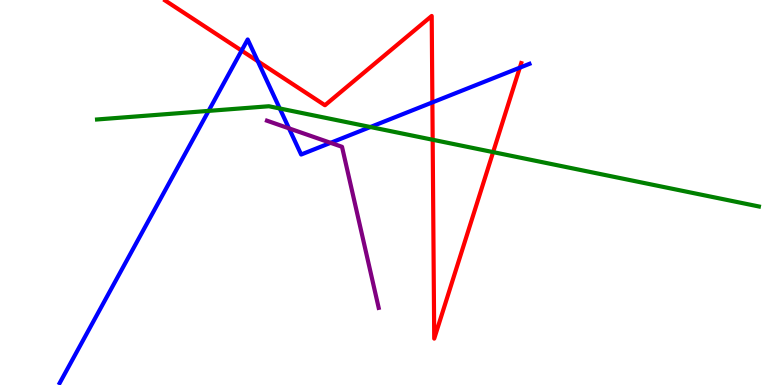[{'lines': ['blue', 'red'], 'intersections': [{'x': 3.12, 'y': 8.69}, {'x': 3.33, 'y': 8.41}, {'x': 5.58, 'y': 7.34}, {'x': 6.71, 'y': 8.24}]}, {'lines': ['green', 'red'], 'intersections': [{'x': 5.58, 'y': 6.37}, {'x': 6.36, 'y': 6.05}]}, {'lines': ['purple', 'red'], 'intersections': []}, {'lines': ['blue', 'green'], 'intersections': [{'x': 2.69, 'y': 7.12}, {'x': 3.61, 'y': 7.18}, {'x': 4.78, 'y': 6.7}]}, {'lines': ['blue', 'purple'], 'intersections': [{'x': 3.73, 'y': 6.67}, {'x': 4.27, 'y': 6.29}]}, {'lines': ['green', 'purple'], 'intersections': []}]